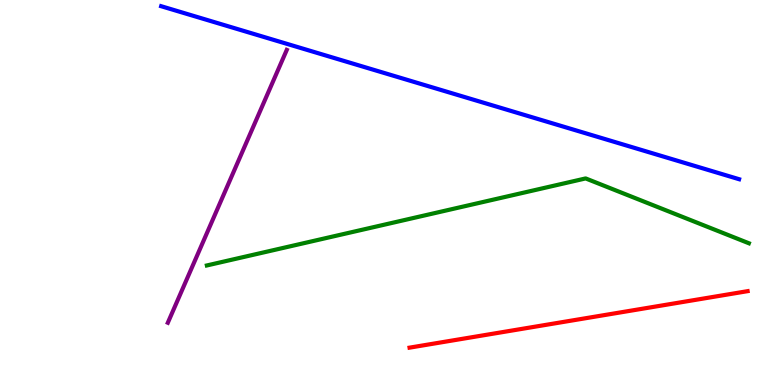[{'lines': ['blue', 'red'], 'intersections': []}, {'lines': ['green', 'red'], 'intersections': []}, {'lines': ['purple', 'red'], 'intersections': []}, {'lines': ['blue', 'green'], 'intersections': []}, {'lines': ['blue', 'purple'], 'intersections': []}, {'lines': ['green', 'purple'], 'intersections': []}]